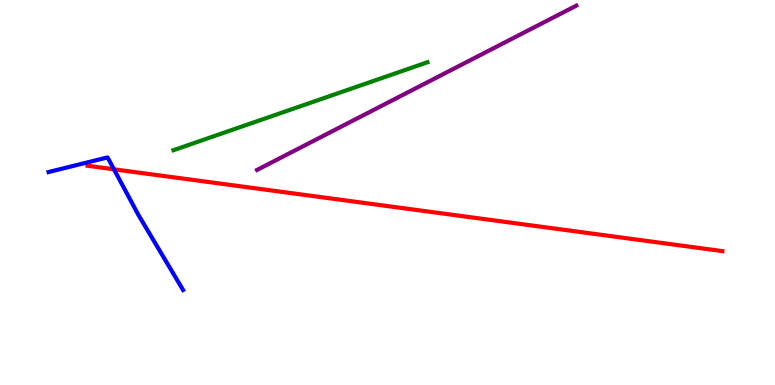[{'lines': ['blue', 'red'], 'intersections': [{'x': 1.47, 'y': 5.6}]}, {'lines': ['green', 'red'], 'intersections': []}, {'lines': ['purple', 'red'], 'intersections': []}, {'lines': ['blue', 'green'], 'intersections': []}, {'lines': ['blue', 'purple'], 'intersections': []}, {'lines': ['green', 'purple'], 'intersections': []}]